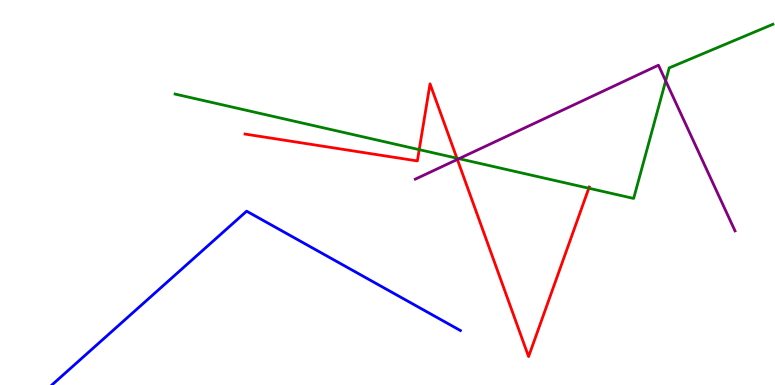[{'lines': ['blue', 'red'], 'intersections': []}, {'lines': ['green', 'red'], 'intersections': [{'x': 5.41, 'y': 6.11}, {'x': 5.9, 'y': 5.89}, {'x': 7.6, 'y': 5.11}]}, {'lines': ['purple', 'red'], 'intersections': [{'x': 5.9, 'y': 5.86}]}, {'lines': ['blue', 'green'], 'intersections': []}, {'lines': ['blue', 'purple'], 'intersections': []}, {'lines': ['green', 'purple'], 'intersections': [{'x': 5.92, 'y': 5.88}, {'x': 8.59, 'y': 7.9}]}]